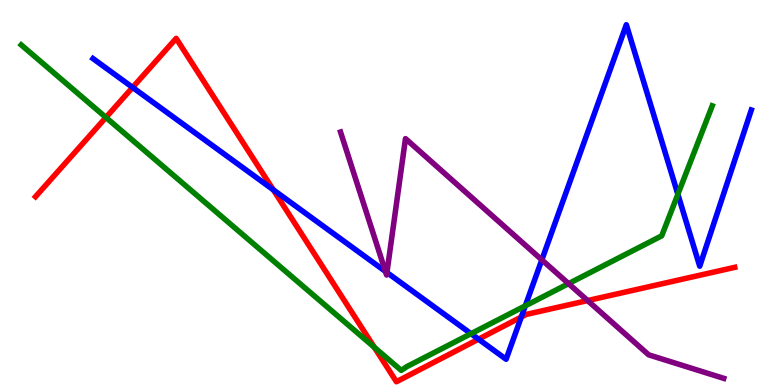[{'lines': ['blue', 'red'], 'intersections': [{'x': 1.71, 'y': 7.73}, {'x': 3.53, 'y': 5.07}, {'x': 6.17, 'y': 1.19}, {'x': 6.73, 'y': 1.77}]}, {'lines': ['green', 'red'], 'intersections': [{'x': 1.37, 'y': 6.95}, {'x': 4.83, 'y': 0.979}]}, {'lines': ['purple', 'red'], 'intersections': [{'x': 7.58, 'y': 2.19}]}, {'lines': ['blue', 'green'], 'intersections': [{'x': 6.08, 'y': 1.33}, {'x': 6.78, 'y': 2.06}, {'x': 8.75, 'y': 4.95}]}, {'lines': ['blue', 'purple'], 'intersections': [{'x': 4.97, 'y': 2.95}, {'x': 4.99, 'y': 2.92}, {'x': 6.99, 'y': 3.25}]}, {'lines': ['green', 'purple'], 'intersections': [{'x': 7.34, 'y': 2.63}]}]